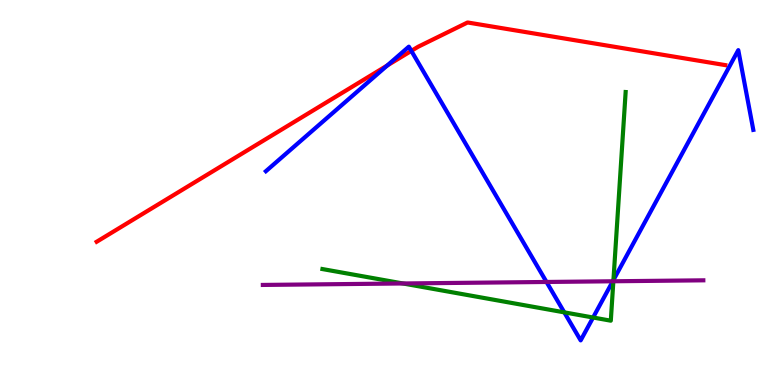[{'lines': ['blue', 'red'], 'intersections': [{'x': 5.0, 'y': 8.3}, {'x': 5.31, 'y': 8.68}]}, {'lines': ['green', 'red'], 'intersections': []}, {'lines': ['purple', 'red'], 'intersections': []}, {'lines': ['blue', 'green'], 'intersections': [{'x': 7.28, 'y': 1.89}, {'x': 7.65, 'y': 1.75}, {'x': 7.92, 'y': 2.73}]}, {'lines': ['blue', 'purple'], 'intersections': [{'x': 7.05, 'y': 2.68}, {'x': 7.91, 'y': 2.69}]}, {'lines': ['green', 'purple'], 'intersections': [{'x': 5.2, 'y': 2.64}, {'x': 7.91, 'y': 2.69}]}]